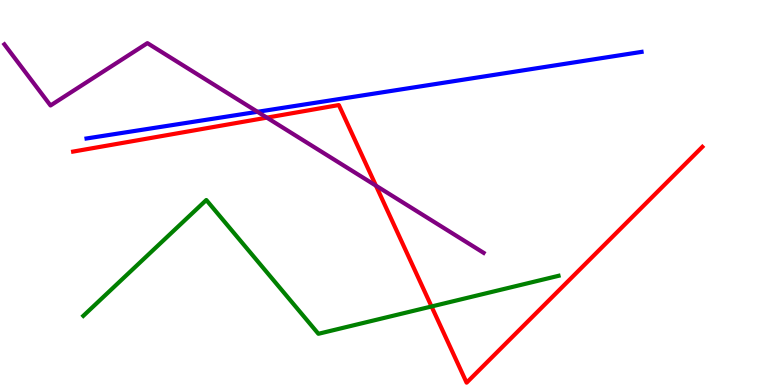[{'lines': ['blue', 'red'], 'intersections': []}, {'lines': ['green', 'red'], 'intersections': [{'x': 5.57, 'y': 2.04}]}, {'lines': ['purple', 'red'], 'intersections': [{'x': 3.44, 'y': 6.94}, {'x': 4.85, 'y': 5.18}]}, {'lines': ['blue', 'green'], 'intersections': []}, {'lines': ['blue', 'purple'], 'intersections': [{'x': 3.32, 'y': 7.1}]}, {'lines': ['green', 'purple'], 'intersections': []}]